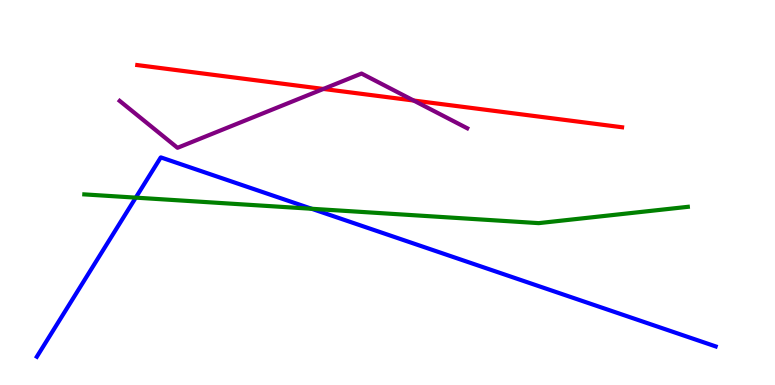[{'lines': ['blue', 'red'], 'intersections': []}, {'lines': ['green', 'red'], 'intersections': []}, {'lines': ['purple', 'red'], 'intersections': [{'x': 4.17, 'y': 7.69}, {'x': 5.34, 'y': 7.39}]}, {'lines': ['blue', 'green'], 'intersections': [{'x': 1.75, 'y': 4.87}, {'x': 4.02, 'y': 4.58}]}, {'lines': ['blue', 'purple'], 'intersections': []}, {'lines': ['green', 'purple'], 'intersections': []}]